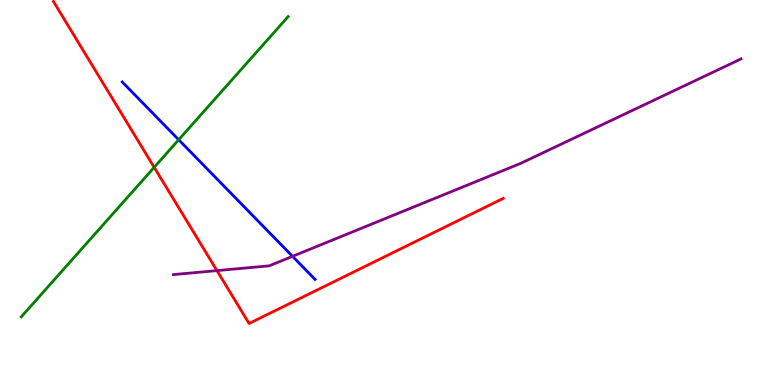[{'lines': ['blue', 'red'], 'intersections': []}, {'lines': ['green', 'red'], 'intersections': [{'x': 1.99, 'y': 5.65}]}, {'lines': ['purple', 'red'], 'intersections': [{'x': 2.8, 'y': 2.97}]}, {'lines': ['blue', 'green'], 'intersections': [{'x': 2.31, 'y': 6.37}]}, {'lines': ['blue', 'purple'], 'intersections': [{'x': 3.77, 'y': 3.34}]}, {'lines': ['green', 'purple'], 'intersections': []}]